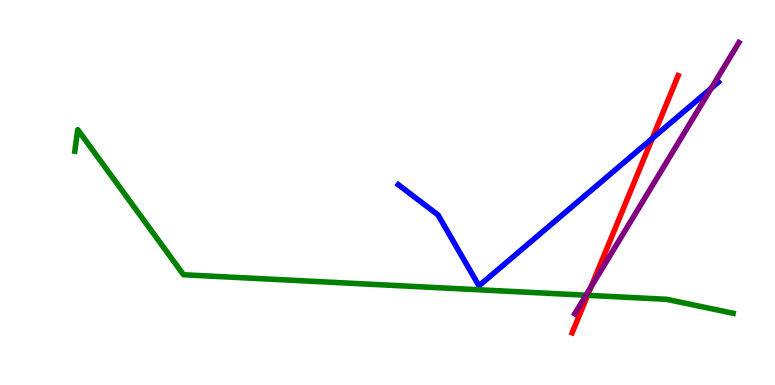[{'lines': ['blue', 'red'], 'intersections': [{'x': 8.42, 'y': 6.4}]}, {'lines': ['green', 'red'], 'intersections': [{'x': 7.58, 'y': 2.33}]}, {'lines': ['purple', 'red'], 'intersections': [{'x': 7.63, 'y': 2.55}]}, {'lines': ['blue', 'green'], 'intersections': []}, {'lines': ['blue', 'purple'], 'intersections': [{'x': 9.18, 'y': 7.71}]}, {'lines': ['green', 'purple'], 'intersections': [{'x': 7.56, 'y': 2.33}]}]